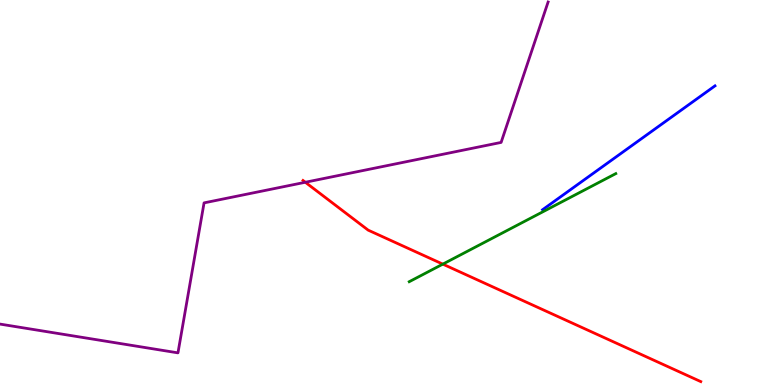[{'lines': ['blue', 'red'], 'intersections': []}, {'lines': ['green', 'red'], 'intersections': [{'x': 5.71, 'y': 3.14}]}, {'lines': ['purple', 'red'], 'intersections': [{'x': 3.94, 'y': 5.27}]}, {'lines': ['blue', 'green'], 'intersections': []}, {'lines': ['blue', 'purple'], 'intersections': []}, {'lines': ['green', 'purple'], 'intersections': []}]